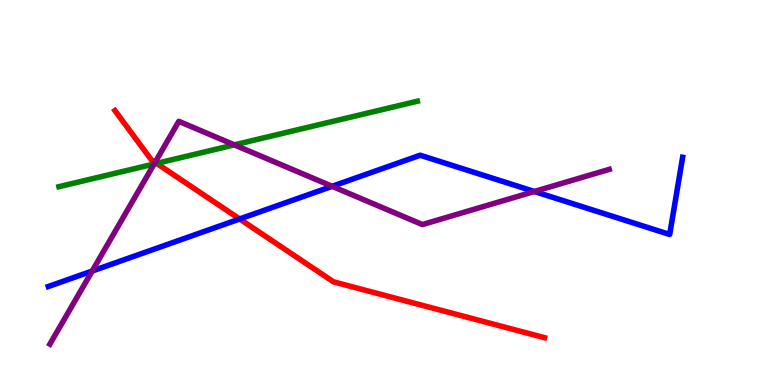[{'lines': ['blue', 'red'], 'intersections': [{'x': 3.09, 'y': 4.31}]}, {'lines': ['green', 'red'], 'intersections': [{'x': 2.02, 'y': 5.76}]}, {'lines': ['purple', 'red'], 'intersections': [{'x': 2.0, 'y': 5.78}]}, {'lines': ['blue', 'green'], 'intersections': []}, {'lines': ['blue', 'purple'], 'intersections': [{'x': 1.19, 'y': 2.96}, {'x': 4.29, 'y': 5.16}, {'x': 6.89, 'y': 5.03}]}, {'lines': ['green', 'purple'], 'intersections': [{'x': 1.99, 'y': 5.74}, {'x': 3.02, 'y': 6.24}]}]